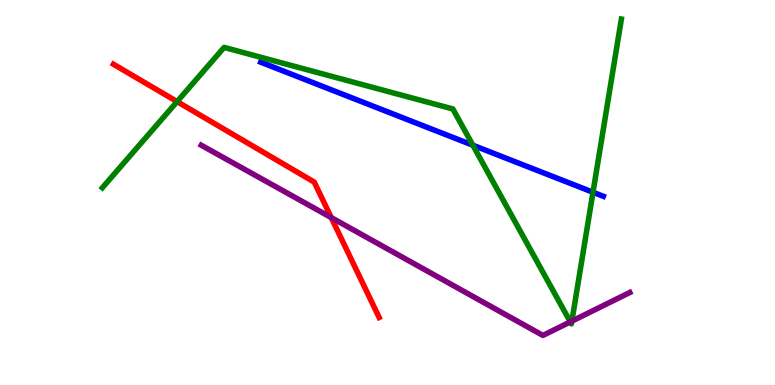[{'lines': ['blue', 'red'], 'intersections': []}, {'lines': ['green', 'red'], 'intersections': [{'x': 2.29, 'y': 7.36}]}, {'lines': ['purple', 'red'], 'intersections': [{'x': 4.27, 'y': 4.35}]}, {'lines': ['blue', 'green'], 'intersections': [{'x': 6.1, 'y': 6.23}, {'x': 7.65, 'y': 5.01}]}, {'lines': ['blue', 'purple'], 'intersections': []}, {'lines': ['green', 'purple'], 'intersections': [{'x': 7.36, 'y': 1.64}, {'x': 7.38, 'y': 1.66}]}]